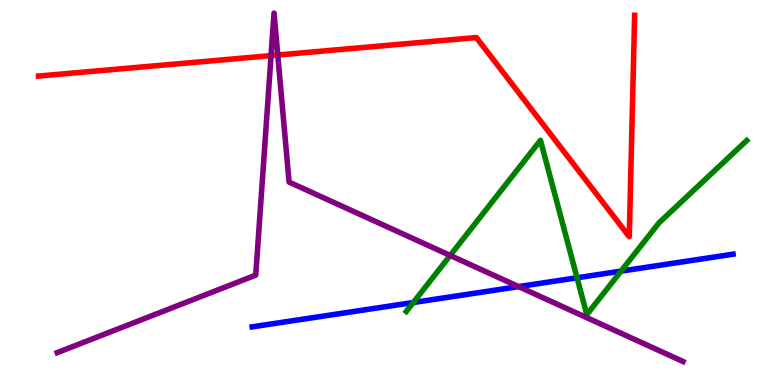[{'lines': ['blue', 'red'], 'intersections': []}, {'lines': ['green', 'red'], 'intersections': []}, {'lines': ['purple', 'red'], 'intersections': [{'x': 3.5, 'y': 8.56}, {'x': 3.58, 'y': 8.57}]}, {'lines': ['blue', 'green'], 'intersections': [{'x': 5.33, 'y': 2.14}, {'x': 7.45, 'y': 2.79}, {'x': 8.01, 'y': 2.96}]}, {'lines': ['blue', 'purple'], 'intersections': [{'x': 6.69, 'y': 2.56}]}, {'lines': ['green', 'purple'], 'intersections': [{'x': 5.81, 'y': 3.36}]}]